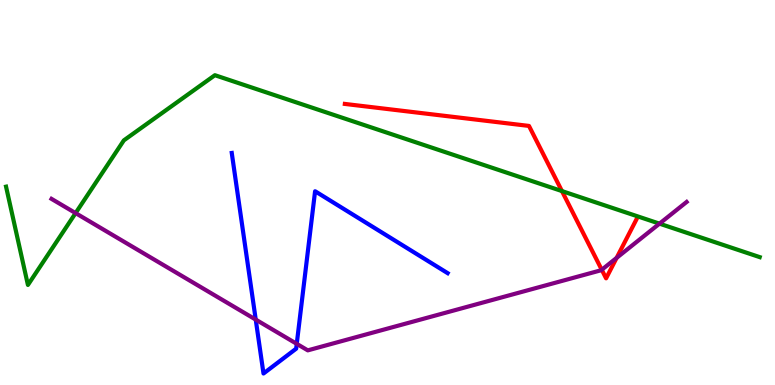[{'lines': ['blue', 'red'], 'intersections': []}, {'lines': ['green', 'red'], 'intersections': [{'x': 7.25, 'y': 5.04}]}, {'lines': ['purple', 'red'], 'intersections': [{'x': 7.76, 'y': 2.99}, {'x': 7.96, 'y': 3.3}]}, {'lines': ['blue', 'green'], 'intersections': []}, {'lines': ['blue', 'purple'], 'intersections': [{'x': 3.3, 'y': 1.7}, {'x': 3.83, 'y': 1.07}]}, {'lines': ['green', 'purple'], 'intersections': [{'x': 0.975, 'y': 4.46}, {'x': 8.51, 'y': 4.19}]}]